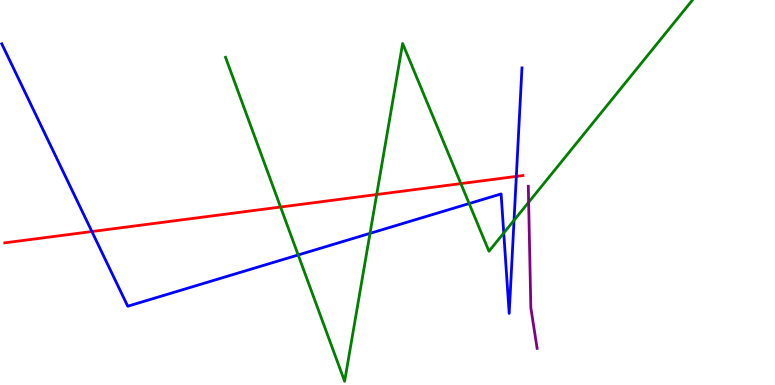[{'lines': ['blue', 'red'], 'intersections': [{'x': 1.19, 'y': 3.99}, {'x': 6.66, 'y': 5.42}]}, {'lines': ['green', 'red'], 'intersections': [{'x': 3.62, 'y': 4.62}, {'x': 4.86, 'y': 4.95}, {'x': 5.95, 'y': 5.23}]}, {'lines': ['purple', 'red'], 'intersections': []}, {'lines': ['blue', 'green'], 'intersections': [{'x': 3.85, 'y': 3.38}, {'x': 4.77, 'y': 3.94}, {'x': 6.05, 'y': 4.71}, {'x': 6.5, 'y': 3.95}, {'x': 6.63, 'y': 4.28}]}, {'lines': ['blue', 'purple'], 'intersections': []}, {'lines': ['green', 'purple'], 'intersections': [{'x': 6.82, 'y': 4.75}]}]